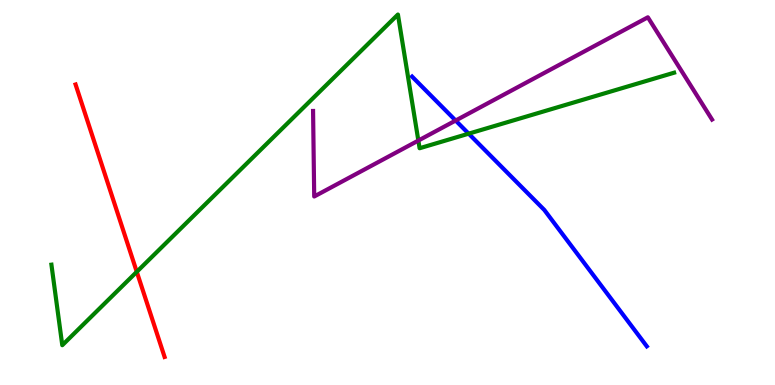[{'lines': ['blue', 'red'], 'intersections': []}, {'lines': ['green', 'red'], 'intersections': [{'x': 1.76, 'y': 2.94}]}, {'lines': ['purple', 'red'], 'intersections': []}, {'lines': ['blue', 'green'], 'intersections': [{'x': 6.05, 'y': 6.53}]}, {'lines': ['blue', 'purple'], 'intersections': [{'x': 5.88, 'y': 6.87}]}, {'lines': ['green', 'purple'], 'intersections': [{'x': 5.4, 'y': 6.35}]}]